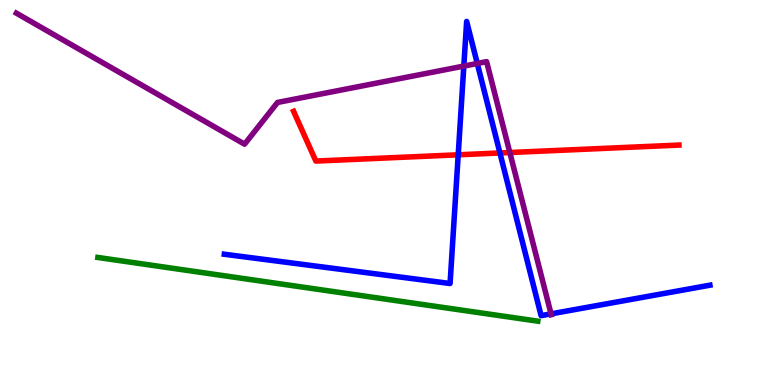[{'lines': ['blue', 'red'], 'intersections': [{'x': 5.91, 'y': 5.98}, {'x': 6.45, 'y': 6.03}]}, {'lines': ['green', 'red'], 'intersections': []}, {'lines': ['purple', 'red'], 'intersections': [{'x': 6.58, 'y': 6.04}]}, {'lines': ['blue', 'green'], 'intersections': []}, {'lines': ['blue', 'purple'], 'intersections': [{'x': 5.98, 'y': 8.28}, {'x': 6.16, 'y': 8.35}, {'x': 7.11, 'y': 1.85}]}, {'lines': ['green', 'purple'], 'intersections': []}]